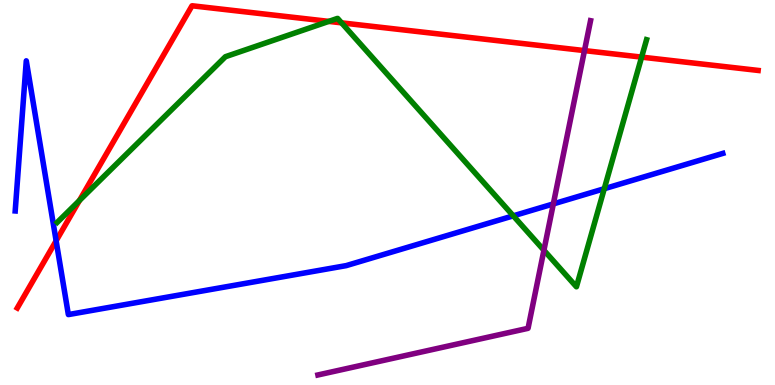[{'lines': ['blue', 'red'], 'intersections': [{'x': 0.724, 'y': 3.75}]}, {'lines': ['green', 'red'], 'intersections': [{'x': 1.02, 'y': 4.79}, {'x': 4.24, 'y': 9.44}, {'x': 4.41, 'y': 9.41}, {'x': 8.28, 'y': 8.52}]}, {'lines': ['purple', 'red'], 'intersections': [{'x': 7.54, 'y': 8.69}]}, {'lines': ['blue', 'green'], 'intersections': [{'x': 6.62, 'y': 4.39}, {'x': 7.8, 'y': 5.1}]}, {'lines': ['blue', 'purple'], 'intersections': [{'x': 7.14, 'y': 4.7}]}, {'lines': ['green', 'purple'], 'intersections': [{'x': 7.02, 'y': 3.5}]}]